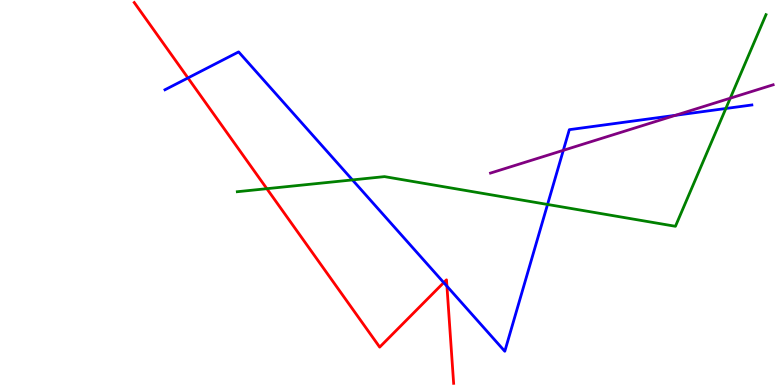[{'lines': ['blue', 'red'], 'intersections': [{'x': 2.43, 'y': 7.98}, {'x': 5.73, 'y': 2.66}, {'x': 5.77, 'y': 2.57}]}, {'lines': ['green', 'red'], 'intersections': [{'x': 3.44, 'y': 5.1}]}, {'lines': ['purple', 'red'], 'intersections': []}, {'lines': ['blue', 'green'], 'intersections': [{'x': 4.55, 'y': 5.33}, {'x': 7.07, 'y': 4.69}, {'x': 9.37, 'y': 7.18}]}, {'lines': ['blue', 'purple'], 'intersections': [{'x': 7.27, 'y': 6.1}, {'x': 8.72, 'y': 7.0}]}, {'lines': ['green', 'purple'], 'intersections': [{'x': 9.42, 'y': 7.45}]}]